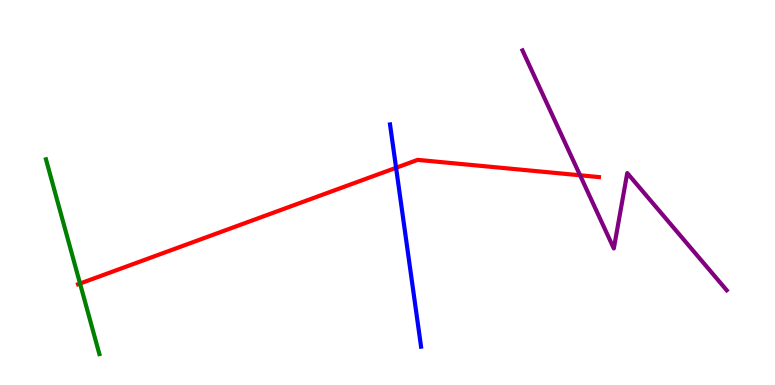[{'lines': ['blue', 'red'], 'intersections': [{'x': 5.11, 'y': 5.64}]}, {'lines': ['green', 'red'], 'intersections': [{'x': 1.03, 'y': 2.64}]}, {'lines': ['purple', 'red'], 'intersections': [{'x': 7.48, 'y': 5.45}]}, {'lines': ['blue', 'green'], 'intersections': []}, {'lines': ['blue', 'purple'], 'intersections': []}, {'lines': ['green', 'purple'], 'intersections': []}]